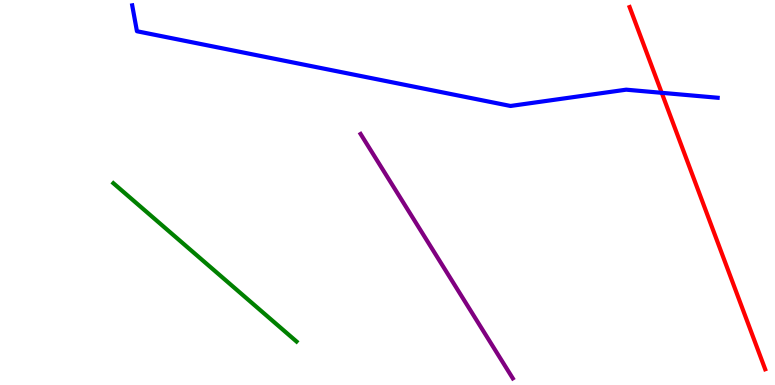[{'lines': ['blue', 'red'], 'intersections': [{'x': 8.54, 'y': 7.59}]}, {'lines': ['green', 'red'], 'intersections': []}, {'lines': ['purple', 'red'], 'intersections': []}, {'lines': ['blue', 'green'], 'intersections': []}, {'lines': ['blue', 'purple'], 'intersections': []}, {'lines': ['green', 'purple'], 'intersections': []}]